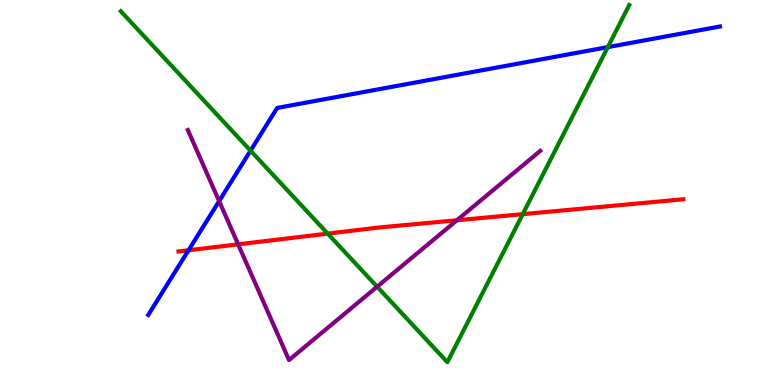[{'lines': ['blue', 'red'], 'intersections': [{'x': 2.43, 'y': 3.5}]}, {'lines': ['green', 'red'], 'intersections': [{'x': 4.23, 'y': 3.93}, {'x': 6.75, 'y': 4.44}]}, {'lines': ['purple', 'red'], 'intersections': [{'x': 3.07, 'y': 3.65}, {'x': 5.9, 'y': 4.28}]}, {'lines': ['blue', 'green'], 'intersections': [{'x': 3.23, 'y': 6.09}, {'x': 7.84, 'y': 8.78}]}, {'lines': ['blue', 'purple'], 'intersections': [{'x': 2.83, 'y': 4.78}]}, {'lines': ['green', 'purple'], 'intersections': [{'x': 4.87, 'y': 2.55}]}]